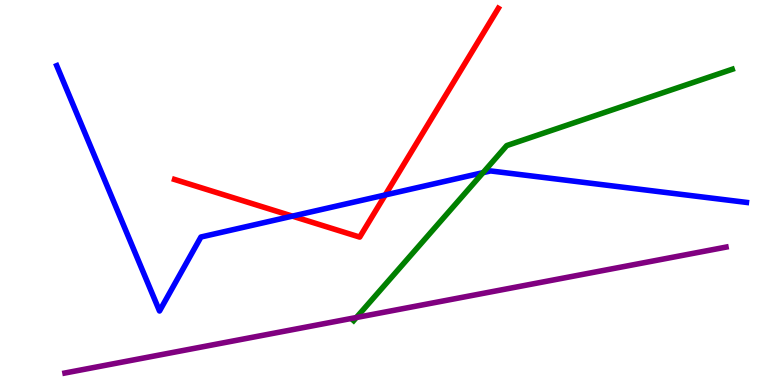[{'lines': ['blue', 'red'], 'intersections': [{'x': 3.77, 'y': 4.39}, {'x': 4.97, 'y': 4.94}]}, {'lines': ['green', 'red'], 'intersections': []}, {'lines': ['purple', 'red'], 'intersections': []}, {'lines': ['blue', 'green'], 'intersections': [{'x': 6.23, 'y': 5.52}]}, {'lines': ['blue', 'purple'], 'intersections': []}, {'lines': ['green', 'purple'], 'intersections': [{'x': 4.6, 'y': 1.75}]}]